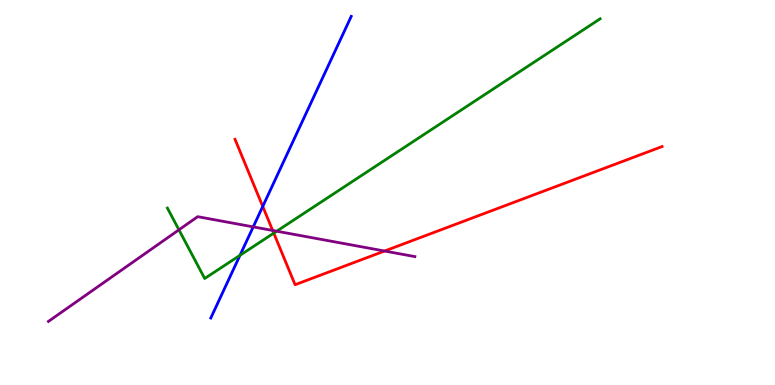[{'lines': ['blue', 'red'], 'intersections': [{'x': 3.39, 'y': 4.64}]}, {'lines': ['green', 'red'], 'intersections': [{'x': 3.53, 'y': 3.94}]}, {'lines': ['purple', 'red'], 'intersections': [{'x': 3.52, 'y': 4.01}, {'x': 4.96, 'y': 3.48}]}, {'lines': ['blue', 'green'], 'intersections': [{'x': 3.1, 'y': 3.37}]}, {'lines': ['blue', 'purple'], 'intersections': [{'x': 3.27, 'y': 4.11}]}, {'lines': ['green', 'purple'], 'intersections': [{'x': 2.31, 'y': 4.03}, {'x': 3.57, 'y': 3.99}]}]